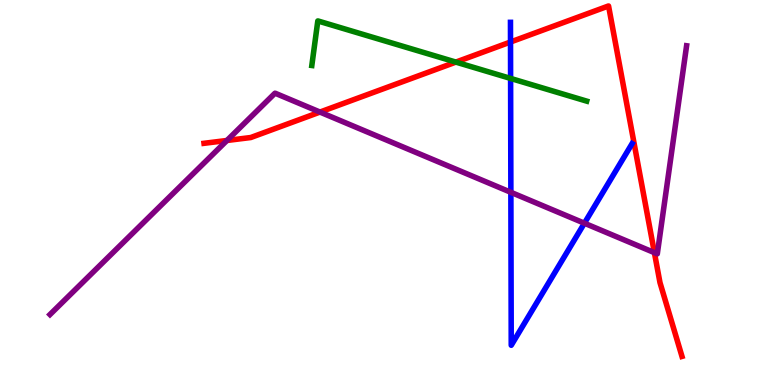[{'lines': ['blue', 'red'], 'intersections': [{'x': 6.59, 'y': 8.91}]}, {'lines': ['green', 'red'], 'intersections': [{'x': 5.88, 'y': 8.39}]}, {'lines': ['purple', 'red'], 'intersections': [{'x': 2.93, 'y': 6.35}, {'x': 4.13, 'y': 7.09}, {'x': 8.44, 'y': 3.44}]}, {'lines': ['blue', 'green'], 'intersections': [{'x': 6.59, 'y': 7.96}]}, {'lines': ['blue', 'purple'], 'intersections': [{'x': 6.59, 'y': 5.01}, {'x': 7.54, 'y': 4.2}]}, {'lines': ['green', 'purple'], 'intersections': []}]